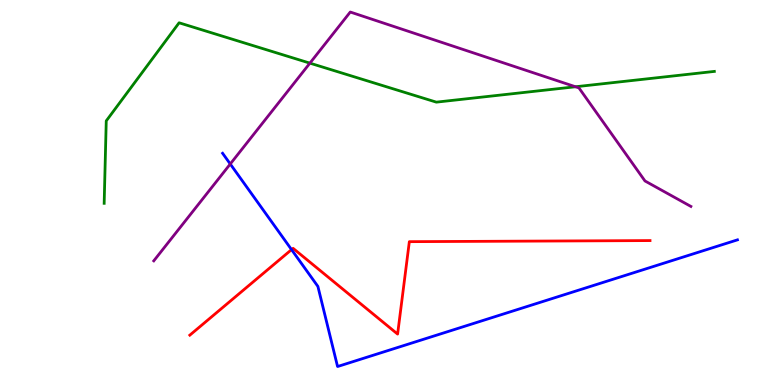[{'lines': ['blue', 'red'], 'intersections': [{'x': 3.76, 'y': 3.52}]}, {'lines': ['green', 'red'], 'intersections': []}, {'lines': ['purple', 'red'], 'intersections': []}, {'lines': ['blue', 'green'], 'intersections': []}, {'lines': ['blue', 'purple'], 'intersections': [{'x': 2.97, 'y': 5.74}]}, {'lines': ['green', 'purple'], 'intersections': [{'x': 4.0, 'y': 8.36}, {'x': 7.43, 'y': 7.75}]}]